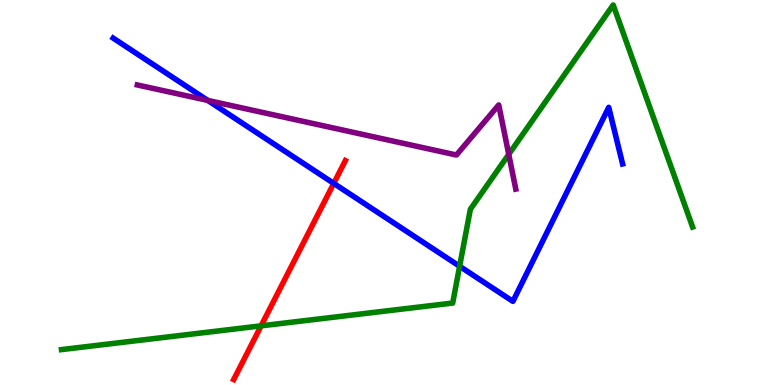[{'lines': ['blue', 'red'], 'intersections': [{'x': 4.31, 'y': 5.24}]}, {'lines': ['green', 'red'], 'intersections': [{'x': 3.37, 'y': 1.54}]}, {'lines': ['purple', 'red'], 'intersections': []}, {'lines': ['blue', 'green'], 'intersections': [{'x': 5.93, 'y': 3.08}]}, {'lines': ['blue', 'purple'], 'intersections': [{'x': 2.68, 'y': 7.39}]}, {'lines': ['green', 'purple'], 'intersections': [{'x': 6.56, 'y': 5.99}]}]